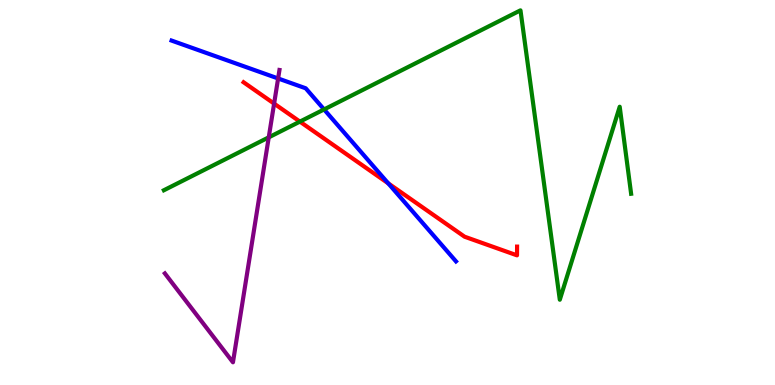[{'lines': ['blue', 'red'], 'intersections': [{'x': 5.01, 'y': 5.24}]}, {'lines': ['green', 'red'], 'intersections': [{'x': 3.87, 'y': 6.84}]}, {'lines': ['purple', 'red'], 'intersections': [{'x': 3.54, 'y': 7.31}]}, {'lines': ['blue', 'green'], 'intersections': [{'x': 4.18, 'y': 7.16}]}, {'lines': ['blue', 'purple'], 'intersections': [{'x': 3.59, 'y': 7.96}]}, {'lines': ['green', 'purple'], 'intersections': [{'x': 3.47, 'y': 6.43}]}]